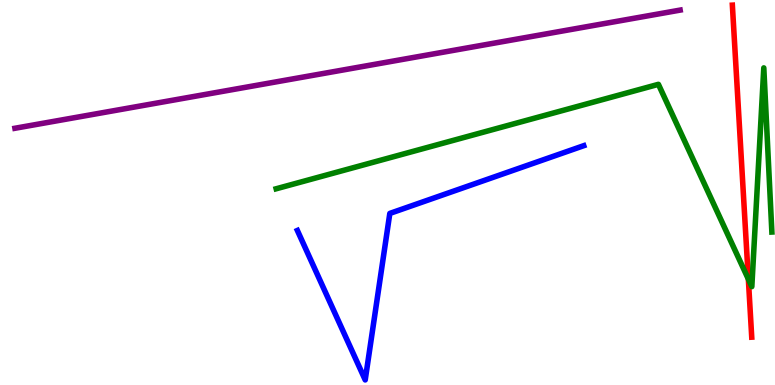[{'lines': ['blue', 'red'], 'intersections': []}, {'lines': ['green', 'red'], 'intersections': [{'x': 9.66, 'y': 2.75}]}, {'lines': ['purple', 'red'], 'intersections': []}, {'lines': ['blue', 'green'], 'intersections': []}, {'lines': ['blue', 'purple'], 'intersections': []}, {'lines': ['green', 'purple'], 'intersections': []}]